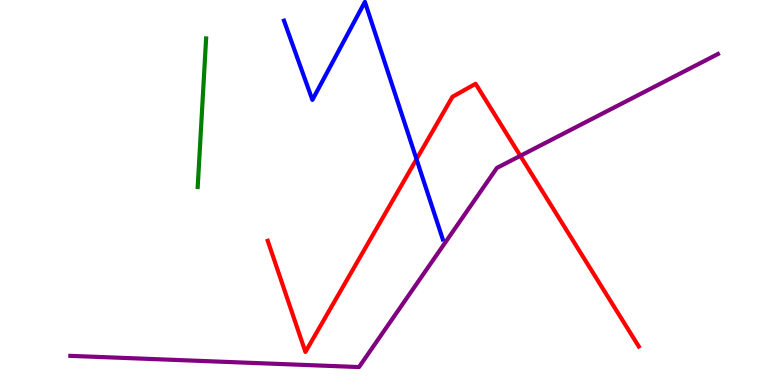[{'lines': ['blue', 'red'], 'intersections': [{'x': 5.37, 'y': 5.87}]}, {'lines': ['green', 'red'], 'intersections': []}, {'lines': ['purple', 'red'], 'intersections': [{'x': 6.71, 'y': 5.95}]}, {'lines': ['blue', 'green'], 'intersections': []}, {'lines': ['blue', 'purple'], 'intersections': []}, {'lines': ['green', 'purple'], 'intersections': []}]